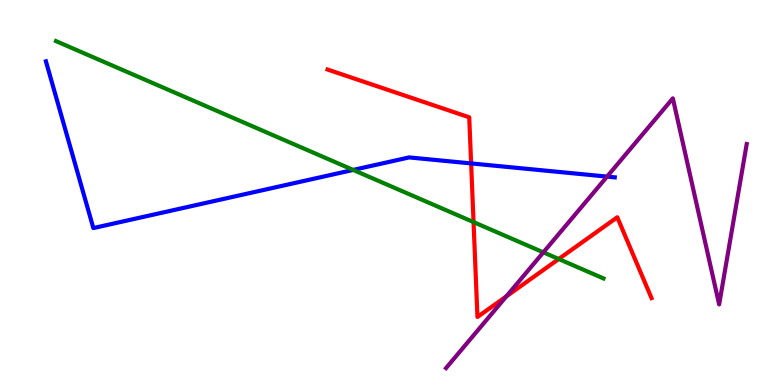[{'lines': ['blue', 'red'], 'intersections': [{'x': 6.08, 'y': 5.76}]}, {'lines': ['green', 'red'], 'intersections': [{'x': 6.11, 'y': 4.23}, {'x': 7.21, 'y': 3.27}]}, {'lines': ['purple', 'red'], 'intersections': [{'x': 6.53, 'y': 2.3}]}, {'lines': ['blue', 'green'], 'intersections': [{'x': 4.56, 'y': 5.59}]}, {'lines': ['blue', 'purple'], 'intersections': [{'x': 7.83, 'y': 5.41}]}, {'lines': ['green', 'purple'], 'intersections': [{'x': 7.01, 'y': 3.45}]}]